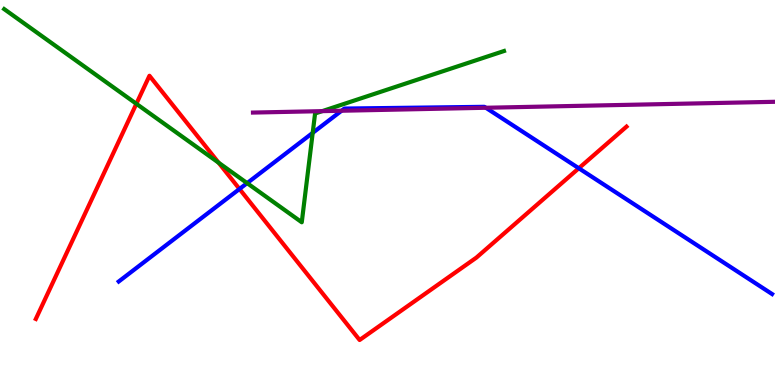[{'lines': ['blue', 'red'], 'intersections': [{'x': 3.09, 'y': 5.09}, {'x': 7.47, 'y': 5.63}]}, {'lines': ['green', 'red'], 'intersections': [{'x': 1.76, 'y': 7.3}, {'x': 2.82, 'y': 5.77}]}, {'lines': ['purple', 'red'], 'intersections': []}, {'lines': ['blue', 'green'], 'intersections': [{'x': 3.19, 'y': 5.24}, {'x': 4.03, 'y': 6.55}]}, {'lines': ['blue', 'purple'], 'intersections': [{'x': 4.41, 'y': 7.12}, {'x': 6.27, 'y': 7.2}]}, {'lines': ['green', 'purple'], 'intersections': [{'x': 4.16, 'y': 7.11}]}]